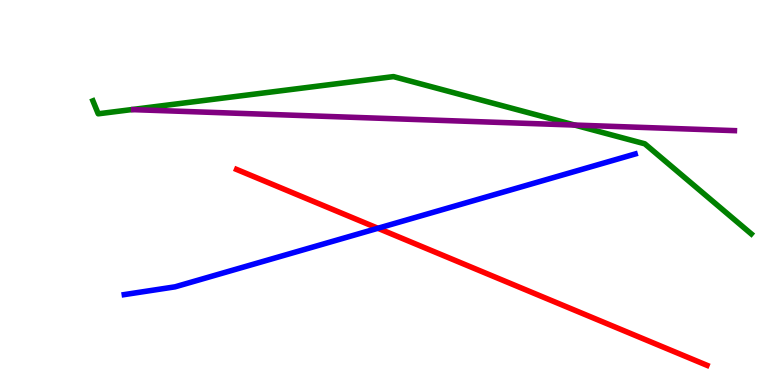[{'lines': ['blue', 'red'], 'intersections': [{'x': 4.88, 'y': 4.07}]}, {'lines': ['green', 'red'], 'intersections': []}, {'lines': ['purple', 'red'], 'intersections': []}, {'lines': ['blue', 'green'], 'intersections': []}, {'lines': ['blue', 'purple'], 'intersections': []}, {'lines': ['green', 'purple'], 'intersections': [{'x': 7.42, 'y': 6.75}]}]